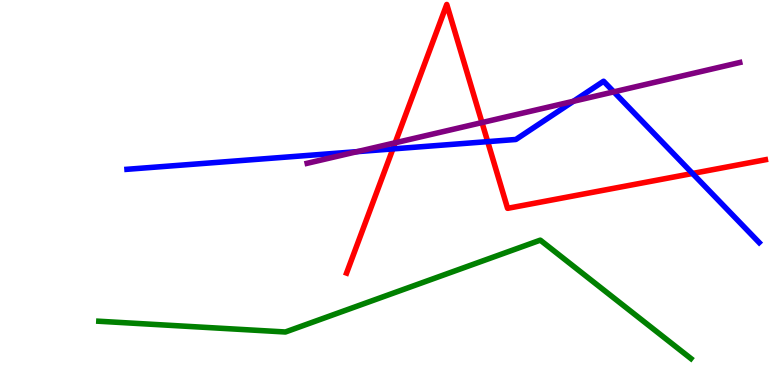[{'lines': ['blue', 'red'], 'intersections': [{'x': 5.07, 'y': 6.13}, {'x': 6.29, 'y': 6.32}, {'x': 8.94, 'y': 5.49}]}, {'lines': ['green', 'red'], 'intersections': []}, {'lines': ['purple', 'red'], 'intersections': [{'x': 5.1, 'y': 6.29}, {'x': 6.22, 'y': 6.82}]}, {'lines': ['blue', 'green'], 'intersections': []}, {'lines': ['blue', 'purple'], 'intersections': [{'x': 4.61, 'y': 6.06}, {'x': 7.4, 'y': 7.37}, {'x': 7.92, 'y': 7.61}]}, {'lines': ['green', 'purple'], 'intersections': []}]